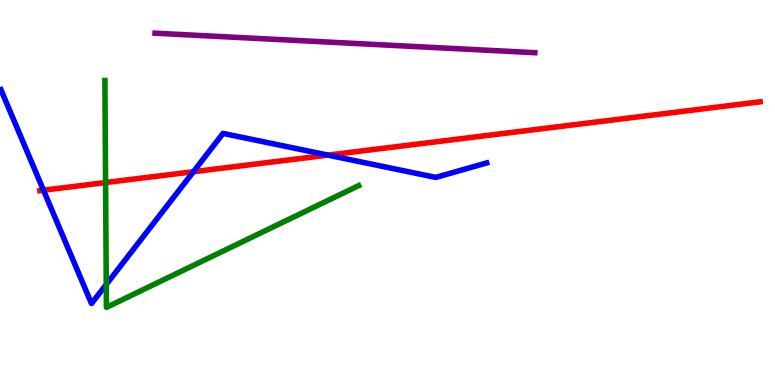[{'lines': ['blue', 'red'], 'intersections': [{'x': 0.561, 'y': 5.06}, {'x': 2.5, 'y': 5.54}, {'x': 4.23, 'y': 5.97}]}, {'lines': ['green', 'red'], 'intersections': [{'x': 1.36, 'y': 5.26}]}, {'lines': ['purple', 'red'], 'intersections': []}, {'lines': ['blue', 'green'], 'intersections': [{'x': 1.37, 'y': 2.61}]}, {'lines': ['blue', 'purple'], 'intersections': []}, {'lines': ['green', 'purple'], 'intersections': []}]